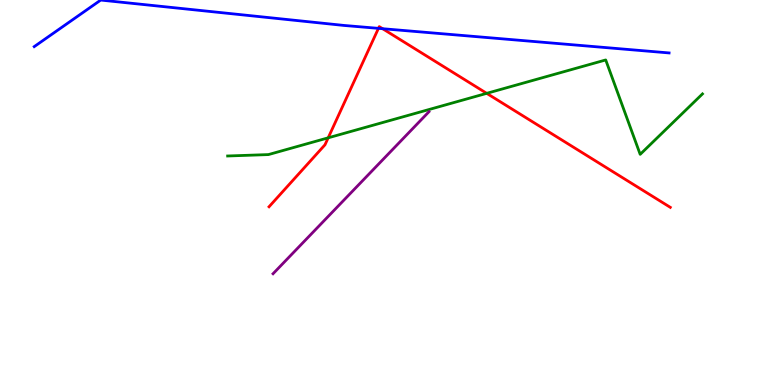[{'lines': ['blue', 'red'], 'intersections': [{'x': 4.88, 'y': 9.26}, {'x': 4.94, 'y': 9.25}]}, {'lines': ['green', 'red'], 'intersections': [{'x': 4.23, 'y': 6.42}, {'x': 6.28, 'y': 7.58}]}, {'lines': ['purple', 'red'], 'intersections': []}, {'lines': ['blue', 'green'], 'intersections': []}, {'lines': ['blue', 'purple'], 'intersections': []}, {'lines': ['green', 'purple'], 'intersections': []}]